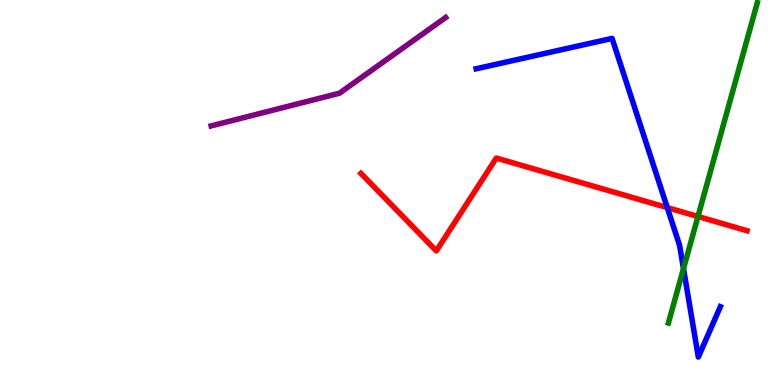[{'lines': ['blue', 'red'], 'intersections': [{'x': 8.61, 'y': 4.61}]}, {'lines': ['green', 'red'], 'intersections': [{'x': 9.01, 'y': 4.38}]}, {'lines': ['purple', 'red'], 'intersections': []}, {'lines': ['blue', 'green'], 'intersections': [{'x': 8.82, 'y': 3.02}]}, {'lines': ['blue', 'purple'], 'intersections': []}, {'lines': ['green', 'purple'], 'intersections': []}]